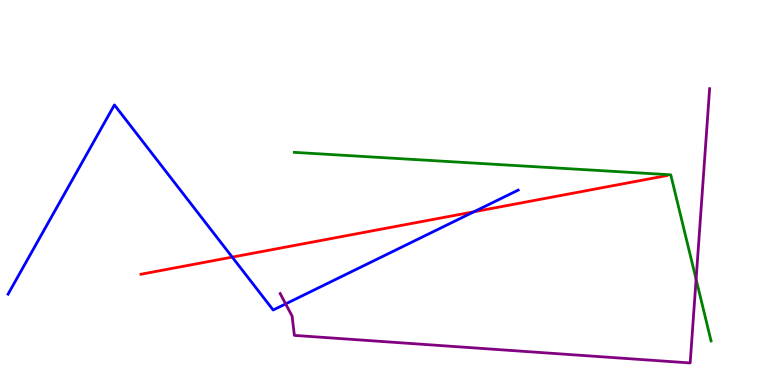[{'lines': ['blue', 'red'], 'intersections': [{'x': 3.0, 'y': 3.32}, {'x': 6.12, 'y': 4.5}]}, {'lines': ['green', 'red'], 'intersections': []}, {'lines': ['purple', 'red'], 'intersections': []}, {'lines': ['blue', 'green'], 'intersections': []}, {'lines': ['blue', 'purple'], 'intersections': [{'x': 3.69, 'y': 2.11}]}, {'lines': ['green', 'purple'], 'intersections': [{'x': 8.98, 'y': 2.75}]}]